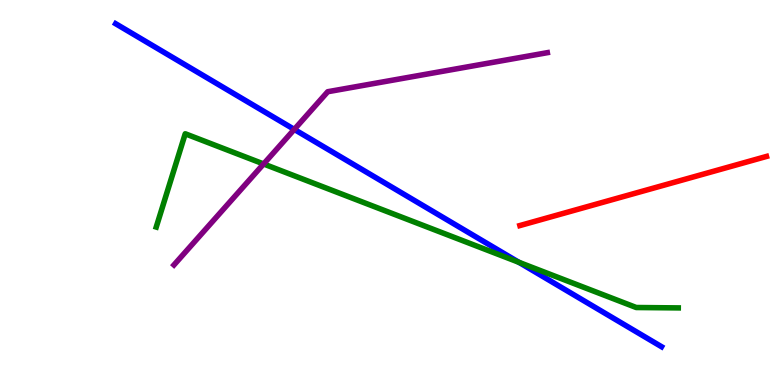[{'lines': ['blue', 'red'], 'intersections': []}, {'lines': ['green', 'red'], 'intersections': []}, {'lines': ['purple', 'red'], 'intersections': []}, {'lines': ['blue', 'green'], 'intersections': [{'x': 6.7, 'y': 3.19}]}, {'lines': ['blue', 'purple'], 'intersections': [{'x': 3.8, 'y': 6.64}]}, {'lines': ['green', 'purple'], 'intersections': [{'x': 3.4, 'y': 5.74}]}]